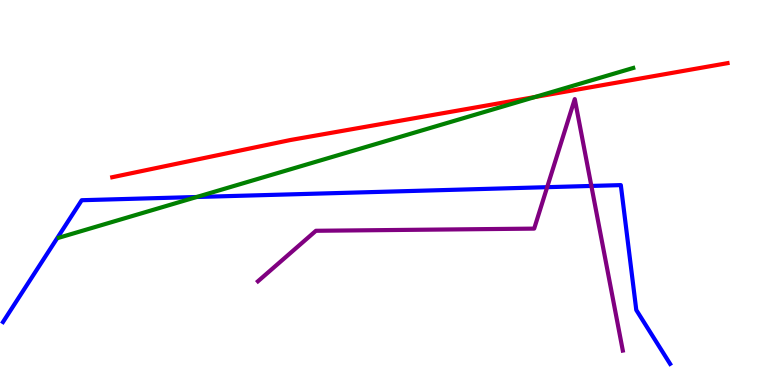[{'lines': ['blue', 'red'], 'intersections': []}, {'lines': ['green', 'red'], 'intersections': [{'x': 6.9, 'y': 7.48}]}, {'lines': ['purple', 'red'], 'intersections': []}, {'lines': ['blue', 'green'], 'intersections': [{'x': 2.54, 'y': 4.88}]}, {'lines': ['blue', 'purple'], 'intersections': [{'x': 7.06, 'y': 5.14}, {'x': 7.63, 'y': 5.17}]}, {'lines': ['green', 'purple'], 'intersections': []}]